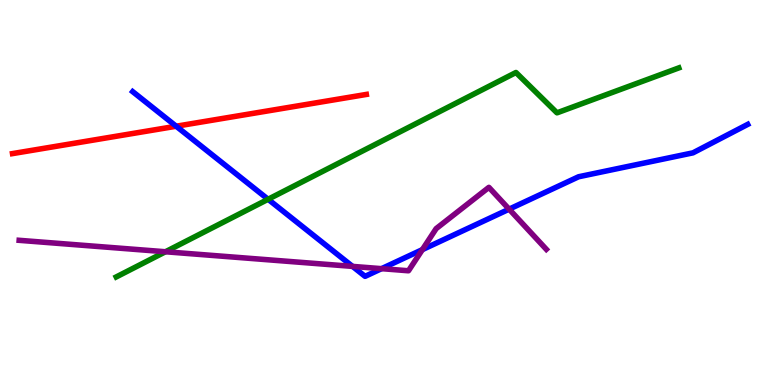[{'lines': ['blue', 'red'], 'intersections': [{'x': 2.27, 'y': 6.72}]}, {'lines': ['green', 'red'], 'intersections': []}, {'lines': ['purple', 'red'], 'intersections': []}, {'lines': ['blue', 'green'], 'intersections': [{'x': 3.46, 'y': 4.82}]}, {'lines': ['blue', 'purple'], 'intersections': [{'x': 4.55, 'y': 3.08}, {'x': 4.92, 'y': 3.02}, {'x': 5.45, 'y': 3.52}, {'x': 6.57, 'y': 4.57}]}, {'lines': ['green', 'purple'], 'intersections': [{'x': 2.14, 'y': 3.46}]}]